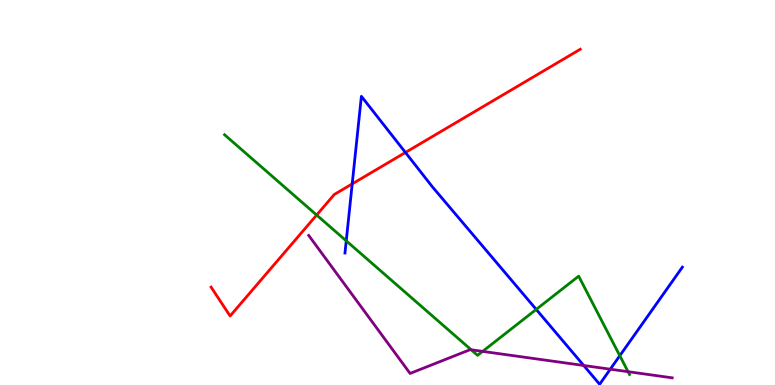[{'lines': ['blue', 'red'], 'intersections': [{'x': 4.54, 'y': 5.22}, {'x': 5.23, 'y': 6.04}]}, {'lines': ['green', 'red'], 'intersections': [{'x': 4.09, 'y': 4.41}]}, {'lines': ['purple', 'red'], 'intersections': []}, {'lines': ['blue', 'green'], 'intersections': [{'x': 4.47, 'y': 3.74}, {'x': 6.92, 'y': 1.96}, {'x': 8.0, 'y': 0.761}]}, {'lines': ['blue', 'purple'], 'intersections': [{'x': 7.53, 'y': 0.507}, {'x': 7.87, 'y': 0.41}]}, {'lines': ['green', 'purple'], 'intersections': [{'x': 6.08, 'y': 0.915}, {'x': 6.23, 'y': 0.873}, {'x': 8.1, 'y': 0.346}]}]